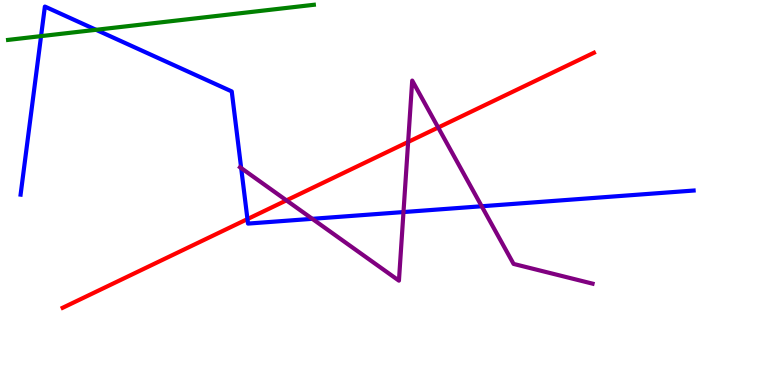[{'lines': ['blue', 'red'], 'intersections': [{'x': 3.19, 'y': 4.31}]}, {'lines': ['green', 'red'], 'intersections': []}, {'lines': ['purple', 'red'], 'intersections': [{'x': 3.7, 'y': 4.8}, {'x': 5.27, 'y': 6.31}, {'x': 5.65, 'y': 6.69}]}, {'lines': ['blue', 'green'], 'intersections': [{'x': 0.53, 'y': 9.06}, {'x': 1.24, 'y': 9.23}]}, {'lines': ['blue', 'purple'], 'intersections': [{'x': 3.11, 'y': 5.63}, {'x': 4.03, 'y': 4.32}, {'x': 5.21, 'y': 4.49}, {'x': 6.22, 'y': 4.64}]}, {'lines': ['green', 'purple'], 'intersections': []}]